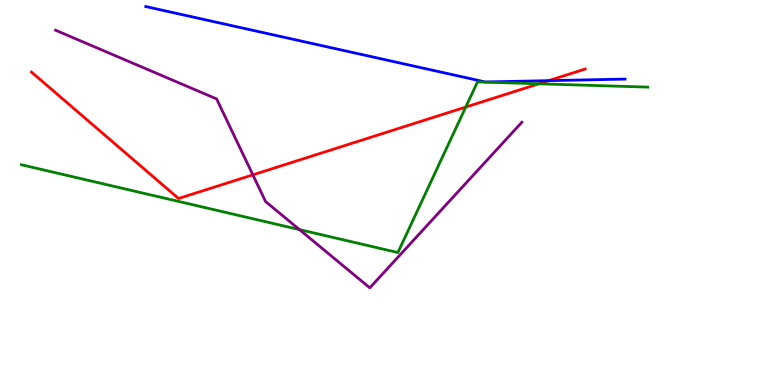[{'lines': ['blue', 'red'], 'intersections': [{'x': 7.08, 'y': 7.9}]}, {'lines': ['green', 'red'], 'intersections': [{'x': 6.01, 'y': 7.22}, {'x': 6.95, 'y': 7.82}]}, {'lines': ['purple', 'red'], 'intersections': [{'x': 3.26, 'y': 5.46}]}, {'lines': ['blue', 'green'], 'intersections': []}, {'lines': ['blue', 'purple'], 'intersections': []}, {'lines': ['green', 'purple'], 'intersections': [{'x': 3.86, 'y': 4.04}]}]